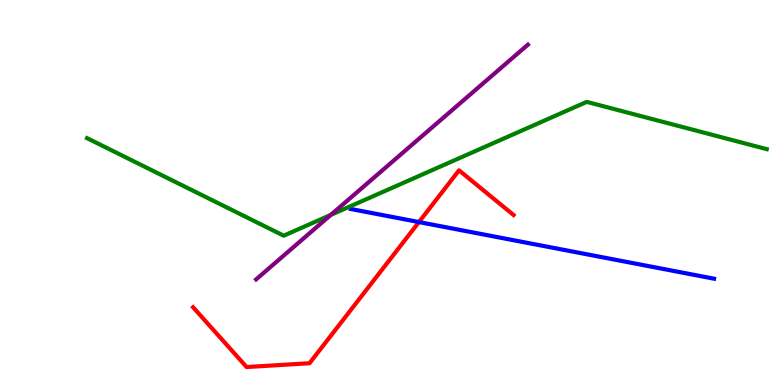[{'lines': ['blue', 'red'], 'intersections': [{'x': 5.41, 'y': 4.23}]}, {'lines': ['green', 'red'], 'intersections': []}, {'lines': ['purple', 'red'], 'intersections': []}, {'lines': ['blue', 'green'], 'intersections': []}, {'lines': ['blue', 'purple'], 'intersections': []}, {'lines': ['green', 'purple'], 'intersections': [{'x': 4.27, 'y': 4.42}]}]